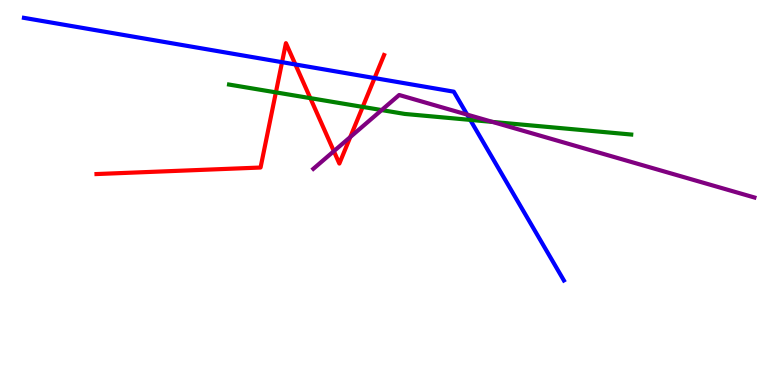[{'lines': ['blue', 'red'], 'intersections': [{'x': 3.64, 'y': 8.38}, {'x': 3.81, 'y': 8.33}, {'x': 4.83, 'y': 7.97}]}, {'lines': ['green', 'red'], 'intersections': [{'x': 3.56, 'y': 7.6}, {'x': 4.0, 'y': 7.45}, {'x': 4.68, 'y': 7.22}]}, {'lines': ['purple', 'red'], 'intersections': [{'x': 4.31, 'y': 6.07}, {'x': 4.52, 'y': 6.44}]}, {'lines': ['blue', 'green'], 'intersections': [{'x': 6.07, 'y': 6.89}]}, {'lines': ['blue', 'purple'], 'intersections': [{'x': 6.03, 'y': 7.02}]}, {'lines': ['green', 'purple'], 'intersections': [{'x': 4.92, 'y': 7.14}, {'x': 6.35, 'y': 6.83}]}]